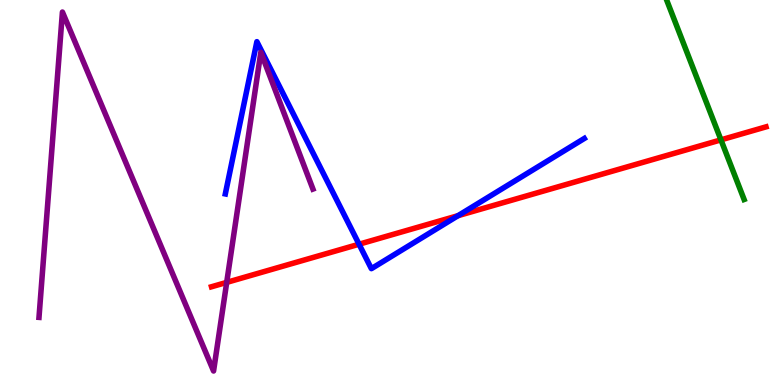[{'lines': ['blue', 'red'], 'intersections': [{'x': 4.63, 'y': 3.66}, {'x': 5.91, 'y': 4.4}]}, {'lines': ['green', 'red'], 'intersections': [{'x': 9.3, 'y': 6.37}]}, {'lines': ['purple', 'red'], 'intersections': [{'x': 2.93, 'y': 2.67}]}, {'lines': ['blue', 'green'], 'intersections': []}, {'lines': ['blue', 'purple'], 'intersections': []}, {'lines': ['green', 'purple'], 'intersections': []}]